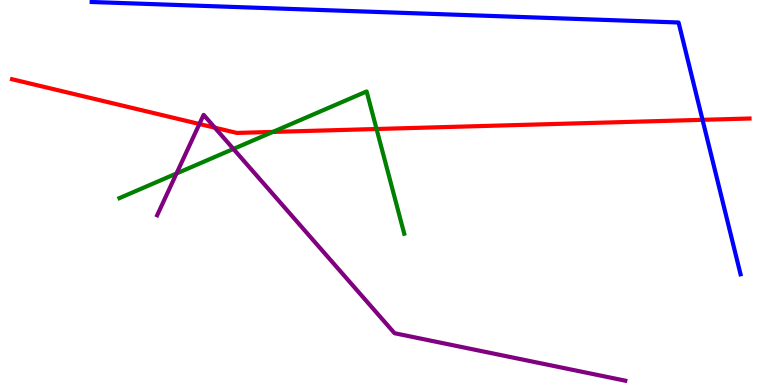[{'lines': ['blue', 'red'], 'intersections': [{'x': 9.06, 'y': 6.89}]}, {'lines': ['green', 'red'], 'intersections': [{'x': 3.52, 'y': 6.57}, {'x': 4.86, 'y': 6.65}]}, {'lines': ['purple', 'red'], 'intersections': [{'x': 2.57, 'y': 6.78}, {'x': 2.77, 'y': 6.68}]}, {'lines': ['blue', 'green'], 'intersections': []}, {'lines': ['blue', 'purple'], 'intersections': []}, {'lines': ['green', 'purple'], 'intersections': [{'x': 2.28, 'y': 5.49}, {'x': 3.01, 'y': 6.13}]}]